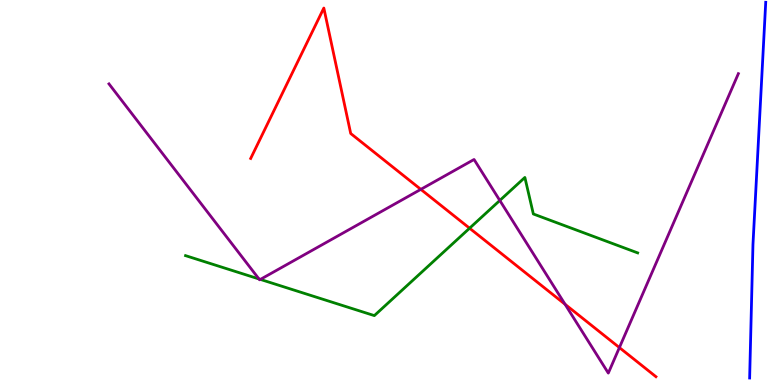[{'lines': ['blue', 'red'], 'intersections': []}, {'lines': ['green', 'red'], 'intersections': [{'x': 6.06, 'y': 4.07}]}, {'lines': ['purple', 'red'], 'intersections': [{'x': 5.43, 'y': 5.08}, {'x': 7.29, 'y': 2.1}, {'x': 7.99, 'y': 0.972}]}, {'lines': ['blue', 'green'], 'intersections': []}, {'lines': ['blue', 'purple'], 'intersections': []}, {'lines': ['green', 'purple'], 'intersections': [{'x': 3.34, 'y': 2.75}, {'x': 3.36, 'y': 2.74}, {'x': 6.45, 'y': 4.79}]}]